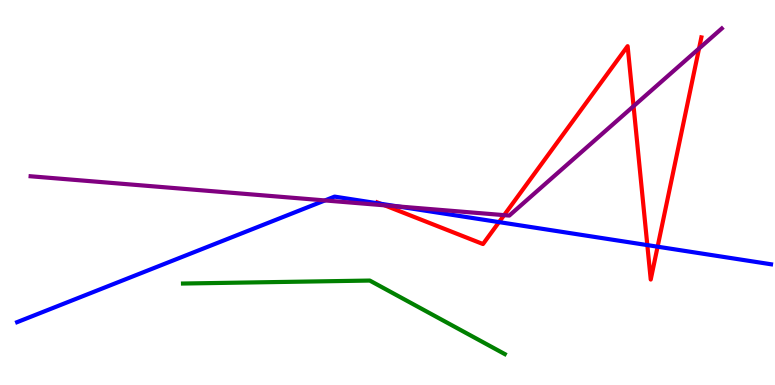[{'lines': ['blue', 'red'], 'intersections': [{'x': 4.91, 'y': 4.71}, {'x': 6.44, 'y': 4.23}, {'x': 8.35, 'y': 3.63}, {'x': 8.49, 'y': 3.59}]}, {'lines': ['green', 'red'], 'intersections': []}, {'lines': ['purple', 'red'], 'intersections': [{'x': 4.96, 'y': 4.67}, {'x': 6.5, 'y': 4.41}, {'x': 8.18, 'y': 7.24}, {'x': 9.02, 'y': 8.74}]}, {'lines': ['blue', 'green'], 'intersections': []}, {'lines': ['blue', 'purple'], 'intersections': [{'x': 4.19, 'y': 4.79}, {'x': 5.13, 'y': 4.64}]}, {'lines': ['green', 'purple'], 'intersections': []}]